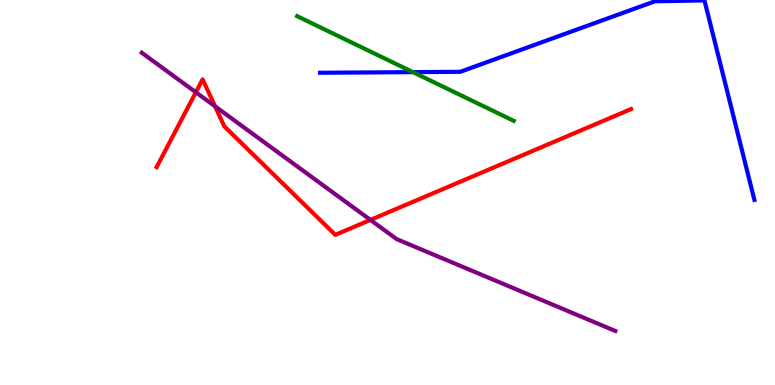[{'lines': ['blue', 'red'], 'intersections': []}, {'lines': ['green', 'red'], 'intersections': []}, {'lines': ['purple', 'red'], 'intersections': [{'x': 2.53, 'y': 7.6}, {'x': 2.78, 'y': 7.24}, {'x': 4.78, 'y': 4.29}]}, {'lines': ['blue', 'green'], 'intersections': [{'x': 5.33, 'y': 8.13}]}, {'lines': ['blue', 'purple'], 'intersections': []}, {'lines': ['green', 'purple'], 'intersections': []}]